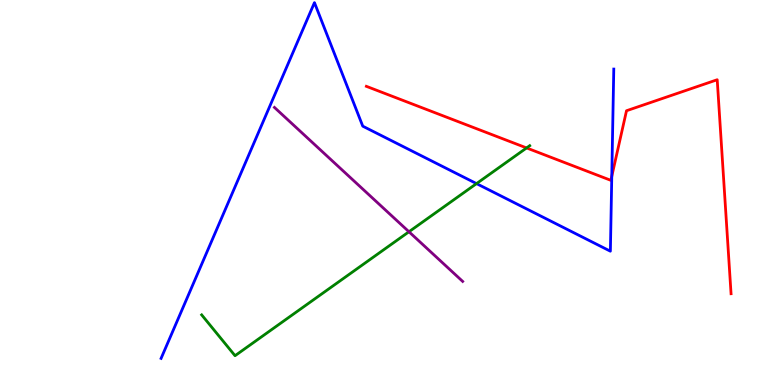[{'lines': ['blue', 'red'], 'intersections': [{'x': 7.89, 'y': 5.42}]}, {'lines': ['green', 'red'], 'intersections': [{'x': 6.79, 'y': 6.16}]}, {'lines': ['purple', 'red'], 'intersections': []}, {'lines': ['blue', 'green'], 'intersections': [{'x': 6.15, 'y': 5.23}]}, {'lines': ['blue', 'purple'], 'intersections': []}, {'lines': ['green', 'purple'], 'intersections': [{'x': 5.28, 'y': 3.98}]}]